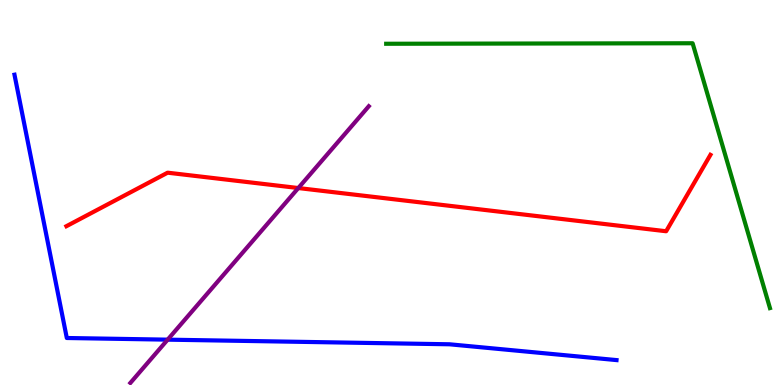[{'lines': ['blue', 'red'], 'intersections': []}, {'lines': ['green', 'red'], 'intersections': []}, {'lines': ['purple', 'red'], 'intersections': [{'x': 3.85, 'y': 5.12}]}, {'lines': ['blue', 'green'], 'intersections': []}, {'lines': ['blue', 'purple'], 'intersections': [{'x': 2.16, 'y': 1.18}]}, {'lines': ['green', 'purple'], 'intersections': []}]